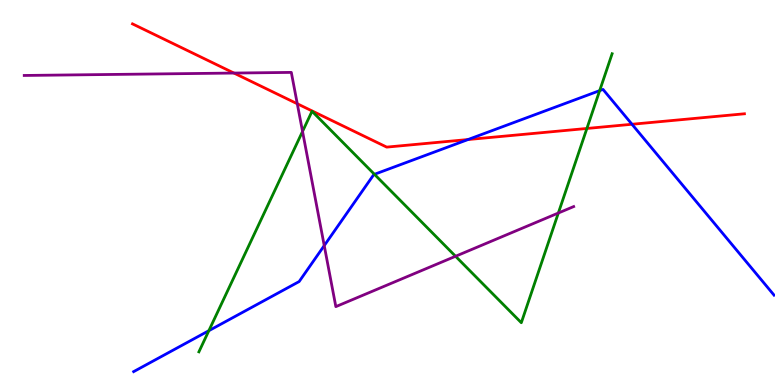[{'lines': ['blue', 'red'], 'intersections': [{'x': 6.04, 'y': 6.38}, {'x': 8.15, 'y': 6.77}]}, {'lines': ['green', 'red'], 'intersections': [{'x': 7.57, 'y': 6.66}]}, {'lines': ['purple', 'red'], 'intersections': [{'x': 3.02, 'y': 8.1}, {'x': 3.84, 'y': 7.3}]}, {'lines': ['blue', 'green'], 'intersections': [{'x': 2.69, 'y': 1.41}, {'x': 4.83, 'y': 5.47}, {'x': 7.74, 'y': 7.65}]}, {'lines': ['blue', 'purple'], 'intersections': [{'x': 4.18, 'y': 3.62}]}, {'lines': ['green', 'purple'], 'intersections': [{'x': 3.9, 'y': 6.59}, {'x': 5.88, 'y': 3.34}, {'x': 7.2, 'y': 4.47}]}]